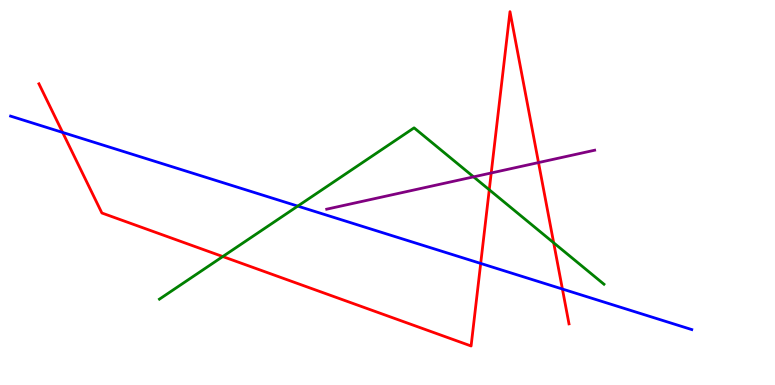[{'lines': ['blue', 'red'], 'intersections': [{'x': 0.808, 'y': 6.56}, {'x': 6.2, 'y': 3.16}, {'x': 7.26, 'y': 2.49}]}, {'lines': ['green', 'red'], 'intersections': [{'x': 2.87, 'y': 3.34}, {'x': 6.31, 'y': 5.07}, {'x': 7.14, 'y': 3.69}]}, {'lines': ['purple', 'red'], 'intersections': [{'x': 6.34, 'y': 5.51}, {'x': 6.95, 'y': 5.78}]}, {'lines': ['blue', 'green'], 'intersections': [{'x': 3.84, 'y': 4.65}]}, {'lines': ['blue', 'purple'], 'intersections': []}, {'lines': ['green', 'purple'], 'intersections': [{'x': 6.11, 'y': 5.41}]}]